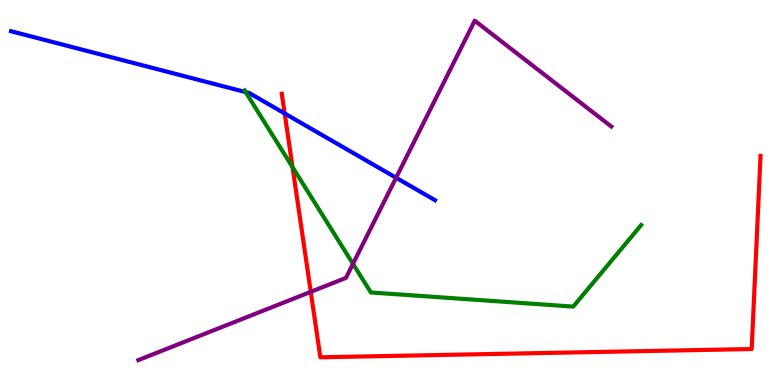[{'lines': ['blue', 'red'], 'intersections': [{'x': 3.67, 'y': 7.05}]}, {'lines': ['green', 'red'], 'intersections': [{'x': 3.77, 'y': 5.66}]}, {'lines': ['purple', 'red'], 'intersections': [{'x': 4.01, 'y': 2.42}]}, {'lines': ['blue', 'green'], 'intersections': [{'x': 3.17, 'y': 7.61}]}, {'lines': ['blue', 'purple'], 'intersections': [{'x': 5.11, 'y': 5.38}]}, {'lines': ['green', 'purple'], 'intersections': [{'x': 4.55, 'y': 3.15}]}]